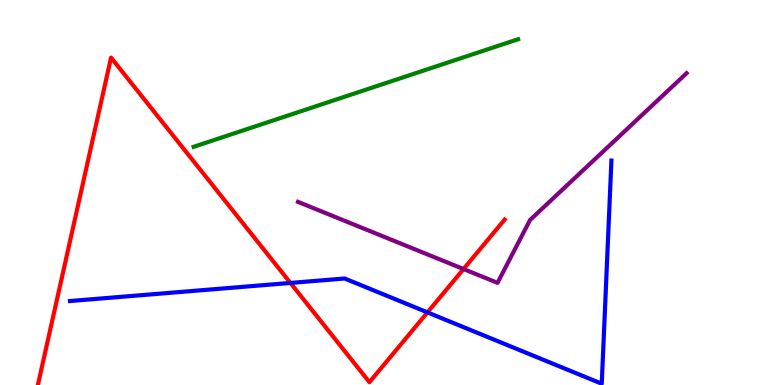[{'lines': ['blue', 'red'], 'intersections': [{'x': 3.75, 'y': 2.65}, {'x': 5.52, 'y': 1.89}]}, {'lines': ['green', 'red'], 'intersections': []}, {'lines': ['purple', 'red'], 'intersections': [{'x': 5.98, 'y': 3.01}]}, {'lines': ['blue', 'green'], 'intersections': []}, {'lines': ['blue', 'purple'], 'intersections': []}, {'lines': ['green', 'purple'], 'intersections': []}]